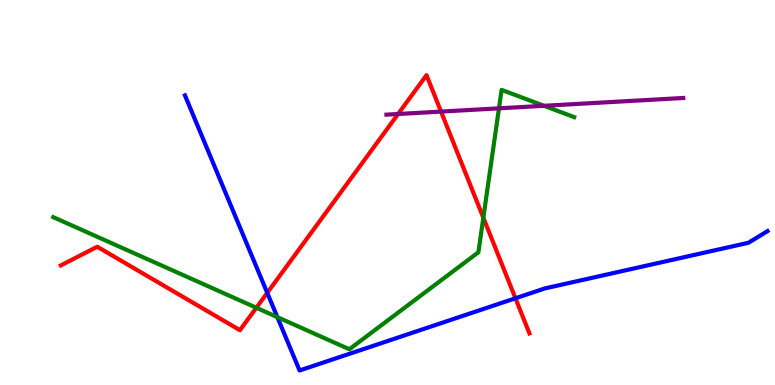[{'lines': ['blue', 'red'], 'intersections': [{'x': 3.45, 'y': 2.39}, {'x': 6.65, 'y': 2.25}]}, {'lines': ['green', 'red'], 'intersections': [{'x': 3.31, 'y': 2.01}, {'x': 6.24, 'y': 4.34}]}, {'lines': ['purple', 'red'], 'intersections': [{'x': 5.14, 'y': 7.04}, {'x': 5.69, 'y': 7.1}]}, {'lines': ['blue', 'green'], 'intersections': [{'x': 3.58, 'y': 1.76}]}, {'lines': ['blue', 'purple'], 'intersections': []}, {'lines': ['green', 'purple'], 'intersections': [{'x': 6.44, 'y': 7.19}, {'x': 7.02, 'y': 7.25}]}]